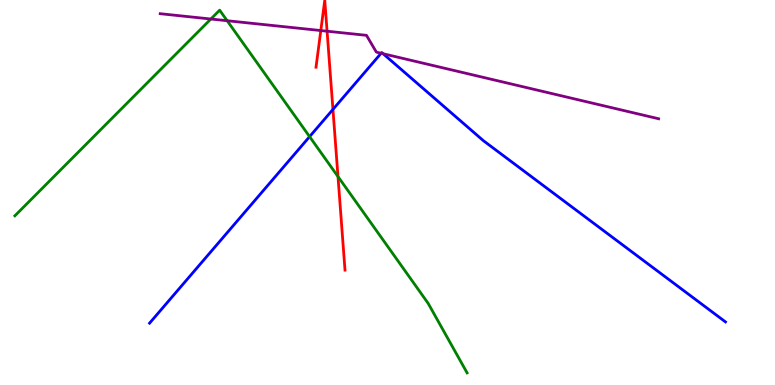[{'lines': ['blue', 'red'], 'intersections': [{'x': 4.3, 'y': 7.16}]}, {'lines': ['green', 'red'], 'intersections': [{'x': 4.36, 'y': 5.41}]}, {'lines': ['purple', 'red'], 'intersections': [{'x': 4.14, 'y': 9.21}, {'x': 4.22, 'y': 9.19}]}, {'lines': ['blue', 'green'], 'intersections': [{'x': 3.99, 'y': 6.45}]}, {'lines': ['blue', 'purple'], 'intersections': [{'x': 4.92, 'y': 8.62}, {'x': 4.94, 'y': 8.6}]}, {'lines': ['green', 'purple'], 'intersections': [{'x': 2.72, 'y': 9.51}, {'x': 2.93, 'y': 9.46}]}]